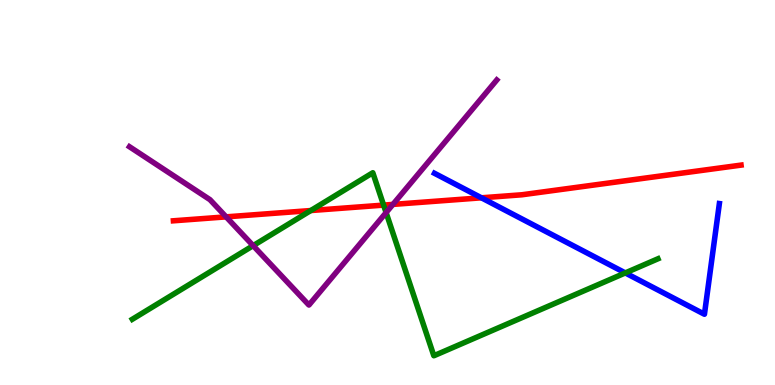[{'lines': ['blue', 'red'], 'intersections': [{'x': 6.21, 'y': 4.86}]}, {'lines': ['green', 'red'], 'intersections': [{'x': 4.01, 'y': 4.53}, {'x': 4.95, 'y': 4.67}]}, {'lines': ['purple', 'red'], 'intersections': [{'x': 2.92, 'y': 4.37}, {'x': 5.07, 'y': 4.69}]}, {'lines': ['blue', 'green'], 'intersections': [{'x': 8.07, 'y': 2.91}]}, {'lines': ['blue', 'purple'], 'intersections': []}, {'lines': ['green', 'purple'], 'intersections': [{'x': 3.27, 'y': 3.62}, {'x': 4.98, 'y': 4.48}]}]